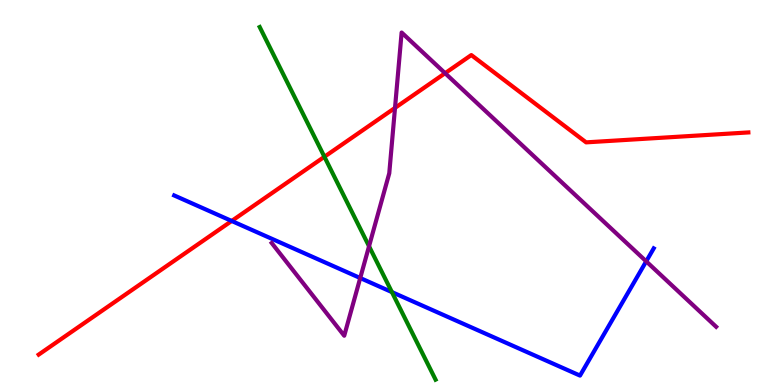[{'lines': ['blue', 'red'], 'intersections': [{'x': 2.99, 'y': 4.26}]}, {'lines': ['green', 'red'], 'intersections': [{'x': 4.19, 'y': 5.93}]}, {'lines': ['purple', 'red'], 'intersections': [{'x': 5.1, 'y': 7.2}, {'x': 5.74, 'y': 8.1}]}, {'lines': ['blue', 'green'], 'intersections': [{'x': 5.06, 'y': 2.41}]}, {'lines': ['blue', 'purple'], 'intersections': [{'x': 4.65, 'y': 2.78}, {'x': 8.34, 'y': 3.21}]}, {'lines': ['green', 'purple'], 'intersections': [{'x': 4.76, 'y': 3.6}]}]